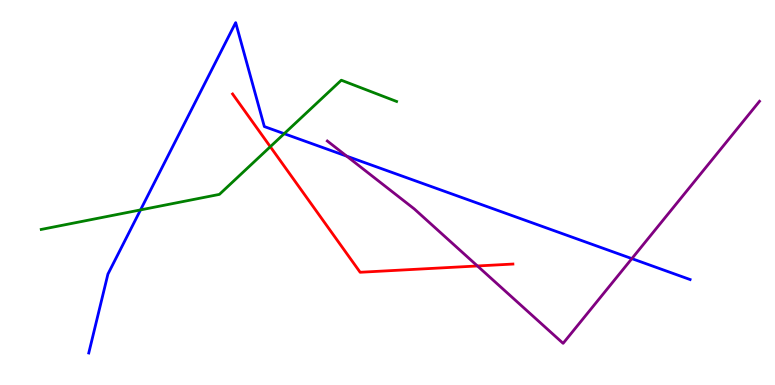[{'lines': ['blue', 'red'], 'intersections': []}, {'lines': ['green', 'red'], 'intersections': [{'x': 3.49, 'y': 6.19}]}, {'lines': ['purple', 'red'], 'intersections': [{'x': 6.16, 'y': 3.09}]}, {'lines': ['blue', 'green'], 'intersections': [{'x': 1.81, 'y': 4.55}, {'x': 3.67, 'y': 6.53}]}, {'lines': ['blue', 'purple'], 'intersections': [{'x': 4.47, 'y': 5.94}, {'x': 8.15, 'y': 3.28}]}, {'lines': ['green', 'purple'], 'intersections': []}]